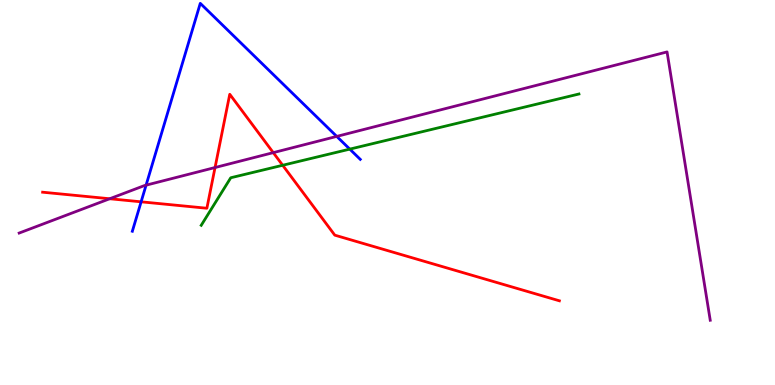[{'lines': ['blue', 'red'], 'intersections': [{'x': 1.82, 'y': 4.76}]}, {'lines': ['green', 'red'], 'intersections': [{'x': 3.65, 'y': 5.71}]}, {'lines': ['purple', 'red'], 'intersections': [{'x': 1.42, 'y': 4.84}, {'x': 2.77, 'y': 5.65}, {'x': 3.53, 'y': 6.04}]}, {'lines': ['blue', 'green'], 'intersections': [{'x': 4.51, 'y': 6.13}]}, {'lines': ['blue', 'purple'], 'intersections': [{'x': 1.88, 'y': 5.19}, {'x': 4.34, 'y': 6.46}]}, {'lines': ['green', 'purple'], 'intersections': []}]